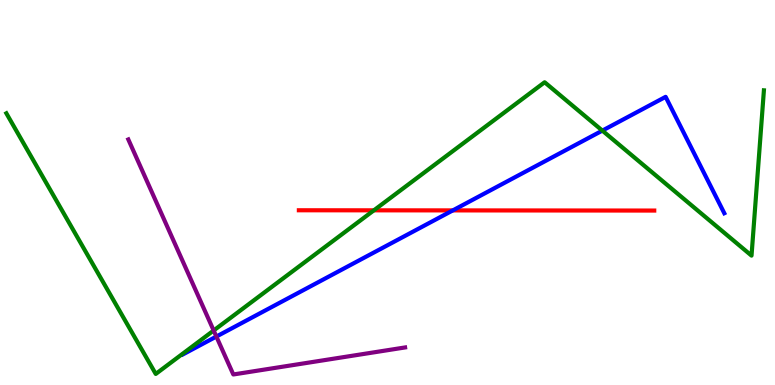[{'lines': ['blue', 'red'], 'intersections': [{'x': 5.84, 'y': 4.54}]}, {'lines': ['green', 'red'], 'intersections': [{'x': 4.82, 'y': 4.54}]}, {'lines': ['purple', 'red'], 'intersections': []}, {'lines': ['blue', 'green'], 'intersections': [{'x': 7.77, 'y': 6.61}]}, {'lines': ['blue', 'purple'], 'intersections': [{'x': 2.79, 'y': 1.26}]}, {'lines': ['green', 'purple'], 'intersections': [{'x': 2.76, 'y': 1.42}]}]